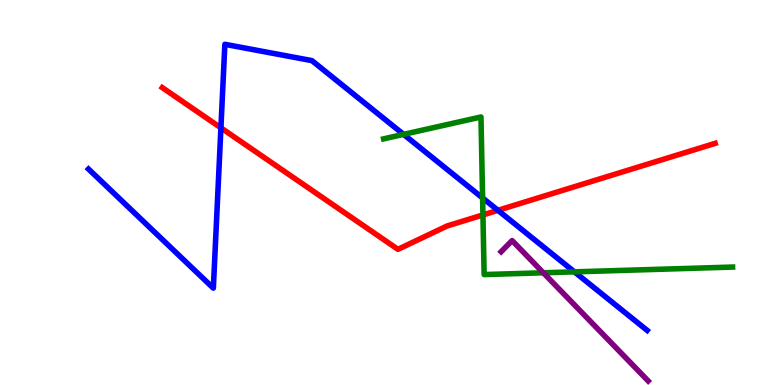[{'lines': ['blue', 'red'], 'intersections': [{'x': 2.85, 'y': 6.68}, {'x': 6.43, 'y': 4.54}]}, {'lines': ['green', 'red'], 'intersections': [{'x': 6.23, 'y': 4.42}]}, {'lines': ['purple', 'red'], 'intersections': []}, {'lines': ['blue', 'green'], 'intersections': [{'x': 5.21, 'y': 6.51}, {'x': 6.23, 'y': 4.86}, {'x': 7.41, 'y': 2.94}]}, {'lines': ['blue', 'purple'], 'intersections': []}, {'lines': ['green', 'purple'], 'intersections': [{'x': 7.01, 'y': 2.91}]}]